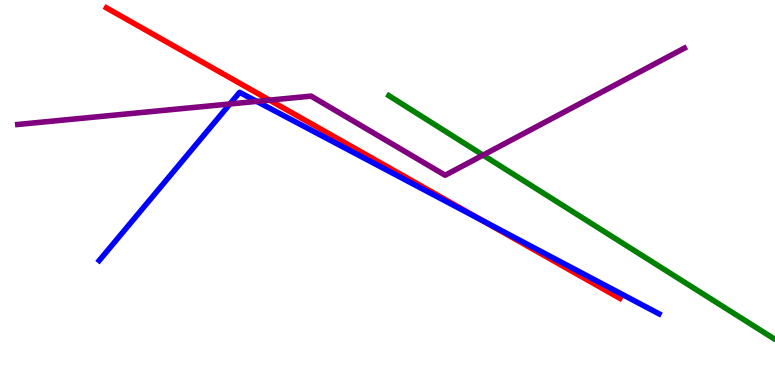[{'lines': ['blue', 'red'], 'intersections': [{'x': 6.23, 'y': 4.27}]}, {'lines': ['green', 'red'], 'intersections': []}, {'lines': ['purple', 'red'], 'intersections': [{'x': 3.48, 'y': 7.4}]}, {'lines': ['blue', 'green'], 'intersections': []}, {'lines': ['blue', 'purple'], 'intersections': [{'x': 2.97, 'y': 7.3}, {'x': 3.31, 'y': 7.37}]}, {'lines': ['green', 'purple'], 'intersections': [{'x': 6.23, 'y': 5.97}]}]